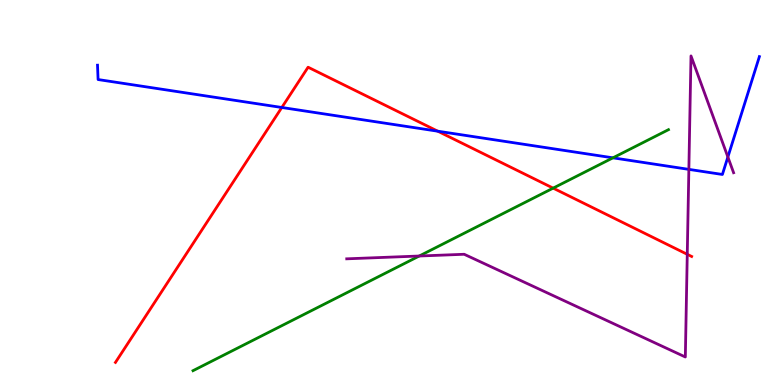[{'lines': ['blue', 'red'], 'intersections': [{'x': 3.64, 'y': 7.21}, {'x': 5.65, 'y': 6.59}]}, {'lines': ['green', 'red'], 'intersections': [{'x': 7.14, 'y': 5.11}]}, {'lines': ['purple', 'red'], 'intersections': [{'x': 8.87, 'y': 3.39}]}, {'lines': ['blue', 'green'], 'intersections': [{'x': 7.91, 'y': 5.9}]}, {'lines': ['blue', 'purple'], 'intersections': [{'x': 8.89, 'y': 5.6}, {'x': 9.39, 'y': 5.92}]}, {'lines': ['green', 'purple'], 'intersections': [{'x': 5.41, 'y': 3.35}]}]